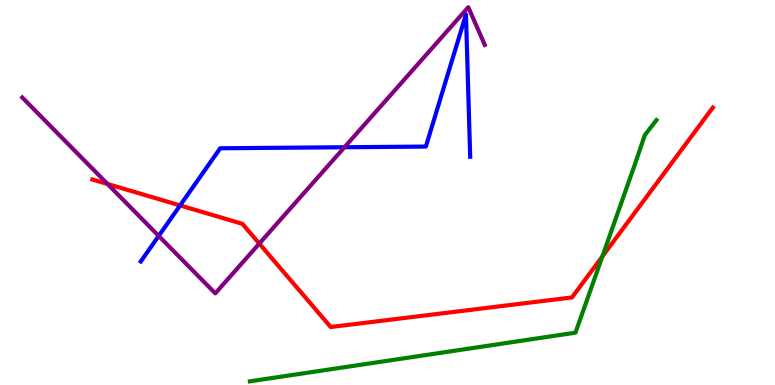[{'lines': ['blue', 'red'], 'intersections': [{'x': 2.32, 'y': 4.66}]}, {'lines': ['green', 'red'], 'intersections': [{'x': 7.77, 'y': 3.34}]}, {'lines': ['purple', 'red'], 'intersections': [{'x': 1.39, 'y': 5.22}, {'x': 3.35, 'y': 3.67}]}, {'lines': ['blue', 'green'], 'intersections': []}, {'lines': ['blue', 'purple'], 'intersections': [{'x': 2.05, 'y': 3.87}, {'x': 4.44, 'y': 6.18}]}, {'lines': ['green', 'purple'], 'intersections': []}]